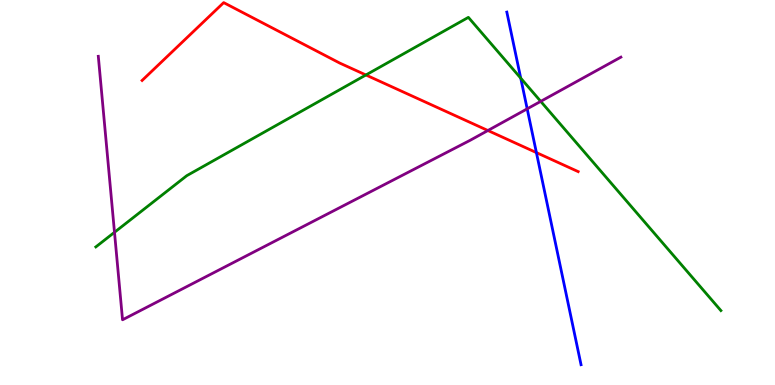[{'lines': ['blue', 'red'], 'intersections': [{'x': 6.92, 'y': 6.04}]}, {'lines': ['green', 'red'], 'intersections': [{'x': 4.72, 'y': 8.05}]}, {'lines': ['purple', 'red'], 'intersections': [{'x': 6.3, 'y': 6.61}]}, {'lines': ['blue', 'green'], 'intersections': [{'x': 6.72, 'y': 7.97}]}, {'lines': ['blue', 'purple'], 'intersections': [{'x': 6.8, 'y': 7.17}]}, {'lines': ['green', 'purple'], 'intersections': [{'x': 1.48, 'y': 3.97}, {'x': 6.98, 'y': 7.37}]}]